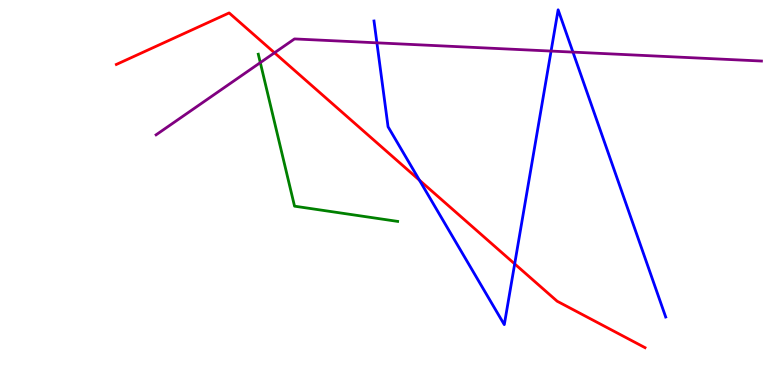[{'lines': ['blue', 'red'], 'intersections': [{'x': 5.41, 'y': 5.32}, {'x': 6.64, 'y': 3.15}]}, {'lines': ['green', 'red'], 'intersections': []}, {'lines': ['purple', 'red'], 'intersections': [{'x': 3.54, 'y': 8.63}]}, {'lines': ['blue', 'green'], 'intersections': []}, {'lines': ['blue', 'purple'], 'intersections': [{'x': 4.86, 'y': 8.89}, {'x': 7.11, 'y': 8.67}, {'x': 7.39, 'y': 8.65}]}, {'lines': ['green', 'purple'], 'intersections': [{'x': 3.36, 'y': 8.37}]}]